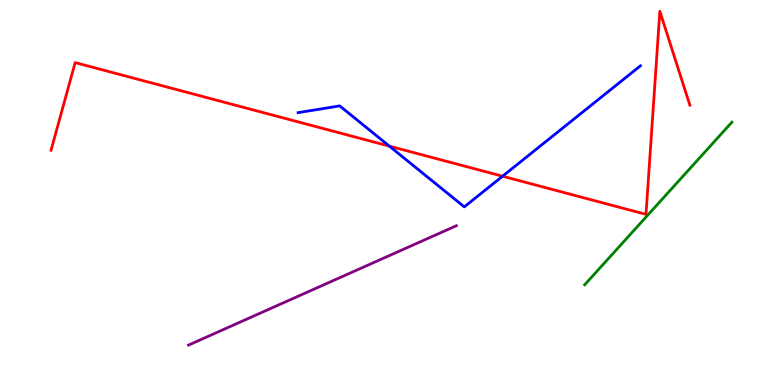[{'lines': ['blue', 'red'], 'intersections': [{'x': 5.02, 'y': 6.2}, {'x': 6.48, 'y': 5.42}]}, {'lines': ['green', 'red'], 'intersections': []}, {'lines': ['purple', 'red'], 'intersections': []}, {'lines': ['blue', 'green'], 'intersections': []}, {'lines': ['blue', 'purple'], 'intersections': []}, {'lines': ['green', 'purple'], 'intersections': []}]